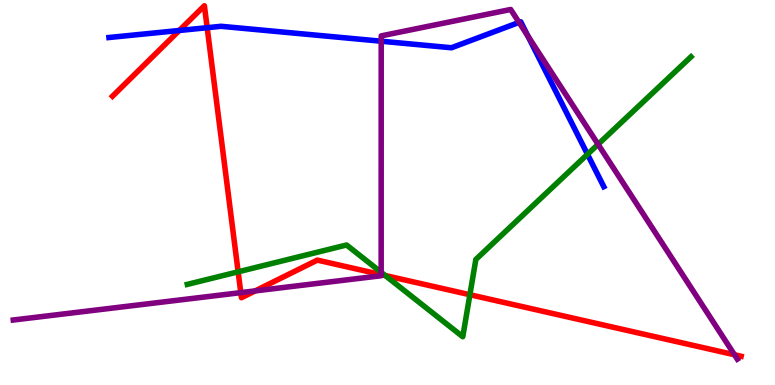[{'lines': ['blue', 'red'], 'intersections': [{'x': 2.31, 'y': 9.21}, {'x': 2.67, 'y': 9.28}]}, {'lines': ['green', 'red'], 'intersections': [{'x': 3.07, 'y': 2.94}, {'x': 4.97, 'y': 2.84}, {'x': 6.06, 'y': 2.34}]}, {'lines': ['purple', 'red'], 'intersections': [{'x': 3.11, 'y': 2.4}, {'x': 3.29, 'y': 2.44}, {'x': 4.92, 'y': 2.87}, {'x': 9.48, 'y': 0.785}]}, {'lines': ['blue', 'green'], 'intersections': [{'x': 7.58, 'y': 5.99}]}, {'lines': ['blue', 'purple'], 'intersections': [{'x': 4.92, 'y': 8.93}, {'x': 6.7, 'y': 9.42}, {'x': 6.81, 'y': 9.06}]}, {'lines': ['green', 'purple'], 'intersections': [{'x': 4.92, 'y': 2.93}, {'x': 7.72, 'y': 6.25}]}]